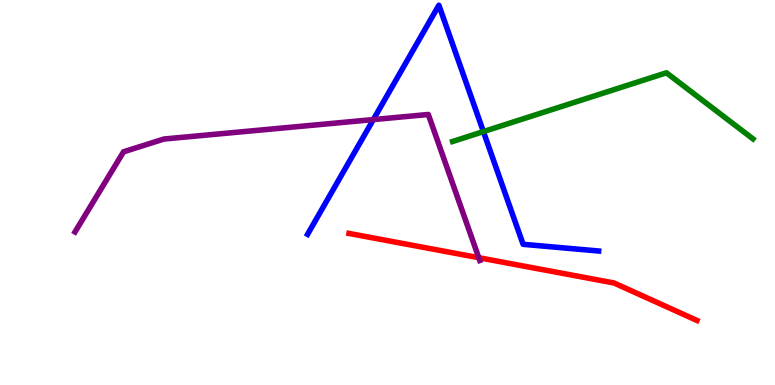[{'lines': ['blue', 'red'], 'intersections': []}, {'lines': ['green', 'red'], 'intersections': []}, {'lines': ['purple', 'red'], 'intersections': [{'x': 6.18, 'y': 3.31}]}, {'lines': ['blue', 'green'], 'intersections': [{'x': 6.24, 'y': 6.58}]}, {'lines': ['blue', 'purple'], 'intersections': [{'x': 4.82, 'y': 6.89}]}, {'lines': ['green', 'purple'], 'intersections': []}]